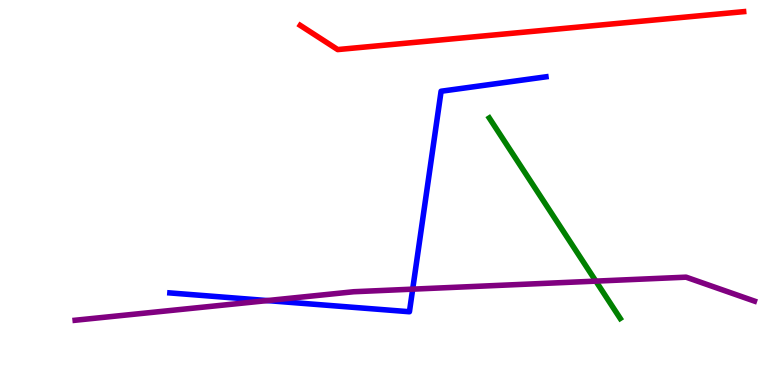[{'lines': ['blue', 'red'], 'intersections': []}, {'lines': ['green', 'red'], 'intersections': []}, {'lines': ['purple', 'red'], 'intersections': []}, {'lines': ['blue', 'green'], 'intersections': []}, {'lines': ['blue', 'purple'], 'intersections': [{'x': 3.45, 'y': 2.19}, {'x': 5.32, 'y': 2.49}]}, {'lines': ['green', 'purple'], 'intersections': [{'x': 7.69, 'y': 2.7}]}]